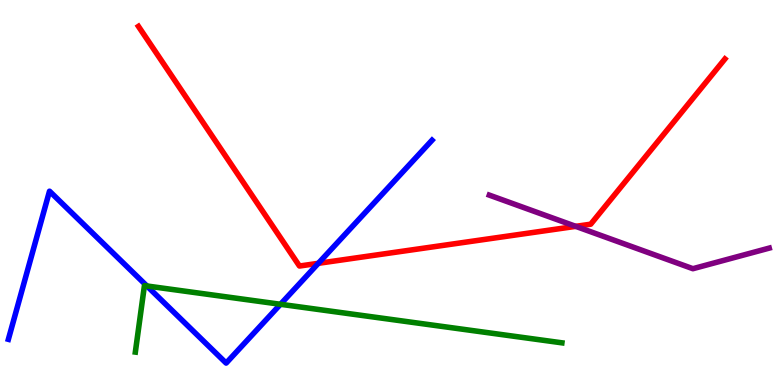[{'lines': ['blue', 'red'], 'intersections': [{'x': 4.11, 'y': 3.16}]}, {'lines': ['green', 'red'], 'intersections': []}, {'lines': ['purple', 'red'], 'intersections': [{'x': 7.43, 'y': 4.12}]}, {'lines': ['blue', 'green'], 'intersections': [{'x': 1.9, 'y': 2.57}, {'x': 3.62, 'y': 2.1}]}, {'lines': ['blue', 'purple'], 'intersections': []}, {'lines': ['green', 'purple'], 'intersections': []}]